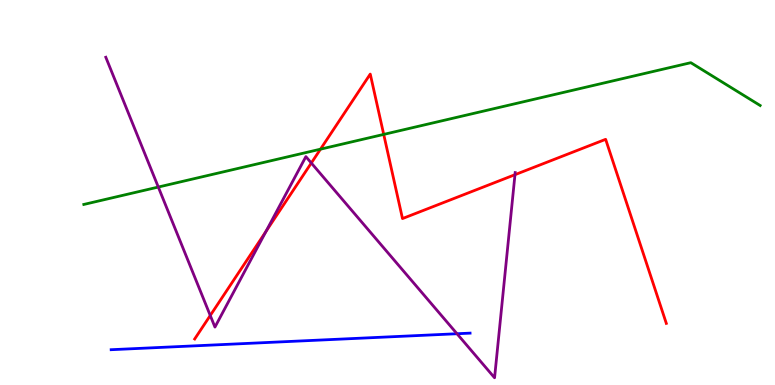[{'lines': ['blue', 'red'], 'intersections': []}, {'lines': ['green', 'red'], 'intersections': [{'x': 4.14, 'y': 6.13}, {'x': 4.95, 'y': 6.51}]}, {'lines': ['purple', 'red'], 'intersections': [{'x': 2.71, 'y': 1.81}, {'x': 3.43, 'y': 3.99}, {'x': 4.02, 'y': 5.77}, {'x': 6.64, 'y': 5.46}]}, {'lines': ['blue', 'green'], 'intersections': []}, {'lines': ['blue', 'purple'], 'intersections': [{'x': 5.9, 'y': 1.33}]}, {'lines': ['green', 'purple'], 'intersections': [{'x': 2.04, 'y': 5.14}]}]